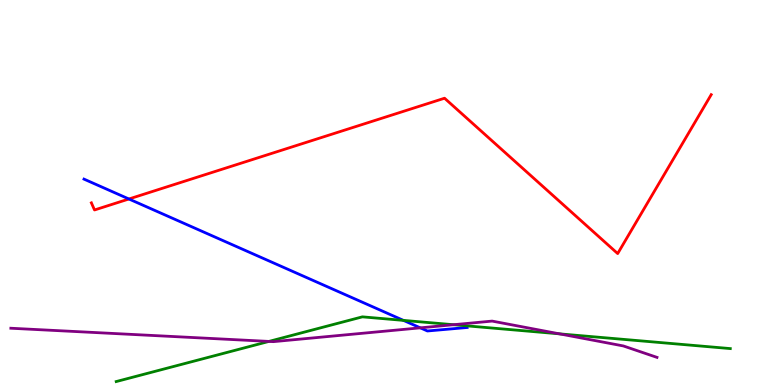[{'lines': ['blue', 'red'], 'intersections': [{'x': 1.66, 'y': 4.83}]}, {'lines': ['green', 'red'], 'intersections': []}, {'lines': ['purple', 'red'], 'intersections': []}, {'lines': ['blue', 'green'], 'intersections': [{'x': 5.21, 'y': 1.68}]}, {'lines': ['blue', 'purple'], 'intersections': [{'x': 5.42, 'y': 1.48}]}, {'lines': ['green', 'purple'], 'intersections': [{'x': 3.47, 'y': 1.13}, {'x': 5.85, 'y': 1.57}, {'x': 7.22, 'y': 1.33}]}]